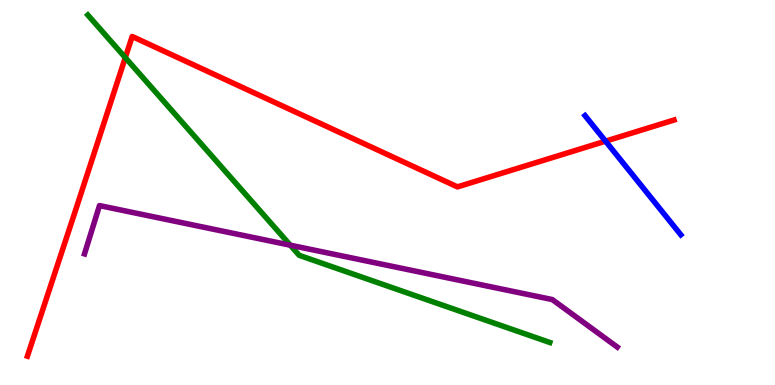[{'lines': ['blue', 'red'], 'intersections': [{'x': 7.81, 'y': 6.33}]}, {'lines': ['green', 'red'], 'intersections': [{'x': 1.62, 'y': 8.5}]}, {'lines': ['purple', 'red'], 'intersections': []}, {'lines': ['blue', 'green'], 'intersections': []}, {'lines': ['blue', 'purple'], 'intersections': []}, {'lines': ['green', 'purple'], 'intersections': [{'x': 3.75, 'y': 3.63}]}]